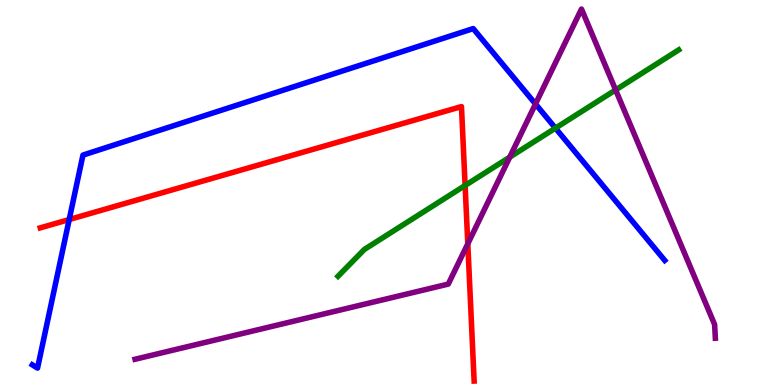[{'lines': ['blue', 'red'], 'intersections': [{'x': 0.893, 'y': 4.3}]}, {'lines': ['green', 'red'], 'intersections': [{'x': 6.0, 'y': 5.18}]}, {'lines': ['purple', 'red'], 'intersections': [{'x': 6.04, 'y': 3.67}]}, {'lines': ['blue', 'green'], 'intersections': [{'x': 7.17, 'y': 6.67}]}, {'lines': ['blue', 'purple'], 'intersections': [{'x': 6.91, 'y': 7.3}]}, {'lines': ['green', 'purple'], 'intersections': [{'x': 6.58, 'y': 5.92}, {'x': 7.94, 'y': 7.66}]}]